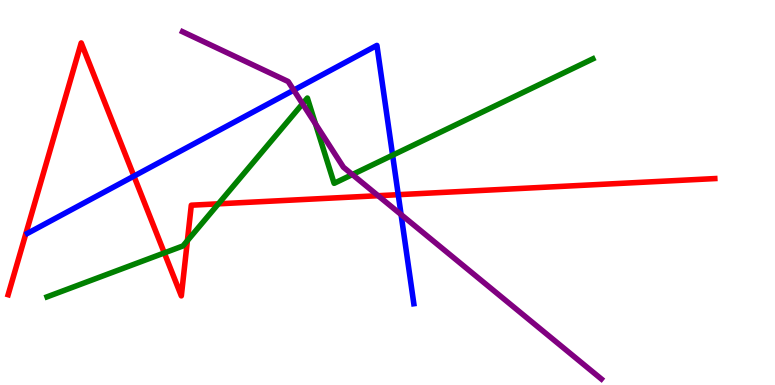[{'lines': ['blue', 'red'], 'intersections': [{'x': 1.73, 'y': 5.43}, {'x': 5.14, 'y': 4.94}]}, {'lines': ['green', 'red'], 'intersections': [{'x': 2.12, 'y': 3.43}, {'x': 2.42, 'y': 3.75}, {'x': 2.82, 'y': 4.71}]}, {'lines': ['purple', 'red'], 'intersections': [{'x': 4.88, 'y': 4.92}]}, {'lines': ['blue', 'green'], 'intersections': [{'x': 5.07, 'y': 5.97}]}, {'lines': ['blue', 'purple'], 'intersections': [{'x': 3.79, 'y': 7.66}, {'x': 5.18, 'y': 4.43}]}, {'lines': ['green', 'purple'], 'intersections': [{'x': 3.9, 'y': 7.3}, {'x': 4.07, 'y': 6.78}, {'x': 4.55, 'y': 5.47}]}]